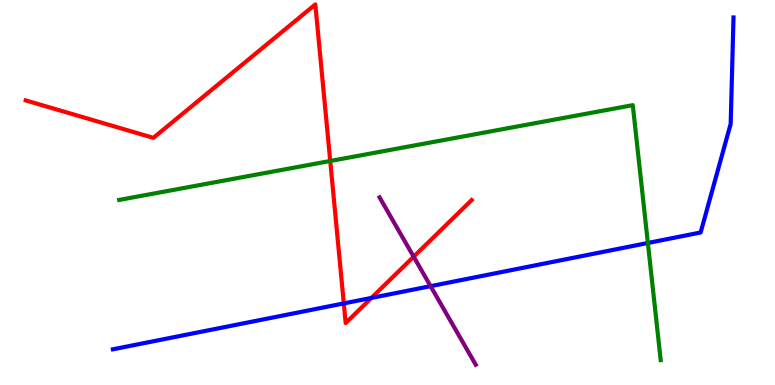[{'lines': ['blue', 'red'], 'intersections': [{'x': 4.44, 'y': 2.12}, {'x': 4.79, 'y': 2.26}]}, {'lines': ['green', 'red'], 'intersections': [{'x': 4.26, 'y': 5.82}]}, {'lines': ['purple', 'red'], 'intersections': [{'x': 5.34, 'y': 3.33}]}, {'lines': ['blue', 'green'], 'intersections': [{'x': 8.36, 'y': 3.69}]}, {'lines': ['blue', 'purple'], 'intersections': [{'x': 5.56, 'y': 2.57}]}, {'lines': ['green', 'purple'], 'intersections': []}]